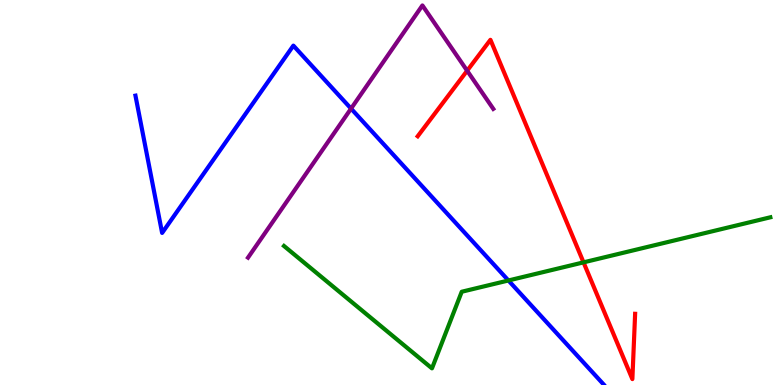[{'lines': ['blue', 'red'], 'intersections': []}, {'lines': ['green', 'red'], 'intersections': [{'x': 7.53, 'y': 3.19}]}, {'lines': ['purple', 'red'], 'intersections': [{'x': 6.03, 'y': 8.16}]}, {'lines': ['blue', 'green'], 'intersections': [{'x': 6.56, 'y': 2.71}]}, {'lines': ['blue', 'purple'], 'intersections': [{'x': 4.53, 'y': 7.18}]}, {'lines': ['green', 'purple'], 'intersections': []}]